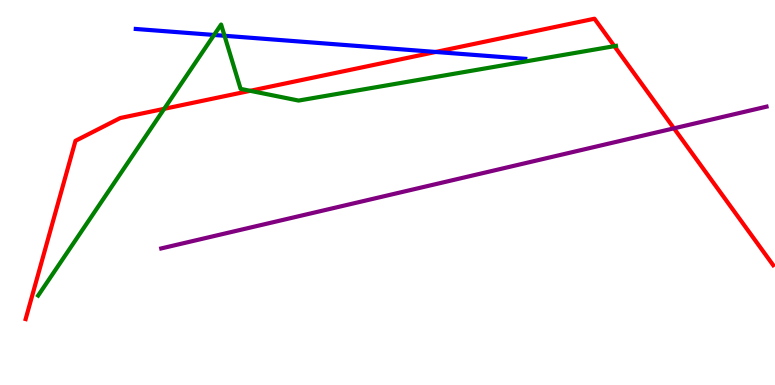[{'lines': ['blue', 'red'], 'intersections': [{'x': 5.62, 'y': 8.65}]}, {'lines': ['green', 'red'], 'intersections': [{'x': 2.12, 'y': 7.17}, {'x': 3.23, 'y': 7.64}, {'x': 7.93, 'y': 8.8}]}, {'lines': ['purple', 'red'], 'intersections': [{'x': 8.7, 'y': 6.67}]}, {'lines': ['blue', 'green'], 'intersections': [{'x': 2.76, 'y': 9.09}, {'x': 2.9, 'y': 9.07}]}, {'lines': ['blue', 'purple'], 'intersections': []}, {'lines': ['green', 'purple'], 'intersections': []}]